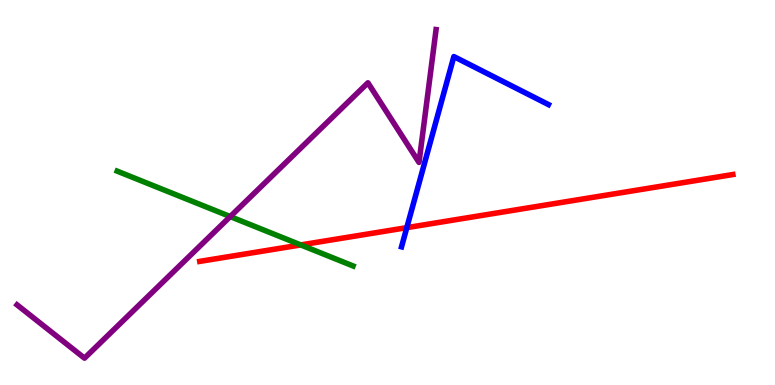[{'lines': ['blue', 'red'], 'intersections': [{'x': 5.25, 'y': 4.09}]}, {'lines': ['green', 'red'], 'intersections': [{'x': 3.88, 'y': 3.64}]}, {'lines': ['purple', 'red'], 'intersections': []}, {'lines': ['blue', 'green'], 'intersections': []}, {'lines': ['blue', 'purple'], 'intersections': []}, {'lines': ['green', 'purple'], 'intersections': [{'x': 2.97, 'y': 4.37}]}]